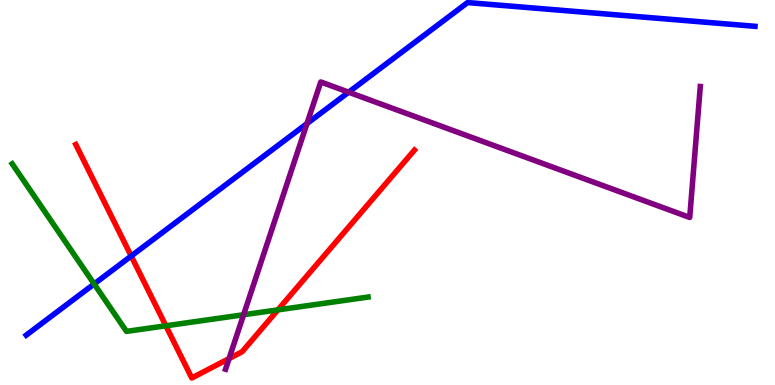[{'lines': ['blue', 'red'], 'intersections': [{'x': 1.69, 'y': 3.35}]}, {'lines': ['green', 'red'], 'intersections': [{'x': 2.14, 'y': 1.54}, {'x': 3.59, 'y': 1.95}]}, {'lines': ['purple', 'red'], 'intersections': [{'x': 2.96, 'y': 0.687}]}, {'lines': ['blue', 'green'], 'intersections': [{'x': 1.21, 'y': 2.62}]}, {'lines': ['blue', 'purple'], 'intersections': [{'x': 3.96, 'y': 6.79}, {'x': 4.5, 'y': 7.61}]}, {'lines': ['green', 'purple'], 'intersections': [{'x': 3.14, 'y': 1.82}]}]